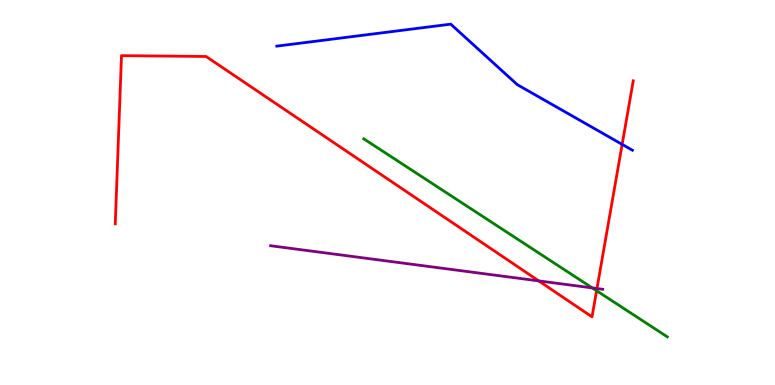[{'lines': ['blue', 'red'], 'intersections': [{'x': 8.03, 'y': 6.25}]}, {'lines': ['green', 'red'], 'intersections': [{'x': 7.7, 'y': 2.45}]}, {'lines': ['purple', 'red'], 'intersections': [{'x': 6.95, 'y': 2.7}, {'x': 7.7, 'y': 2.51}]}, {'lines': ['blue', 'green'], 'intersections': []}, {'lines': ['blue', 'purple'], 'intersections': []}, {'lines': ['green', 'purple'], 'intersections': [{'x': 7.64, 'y': 2.52}]}]